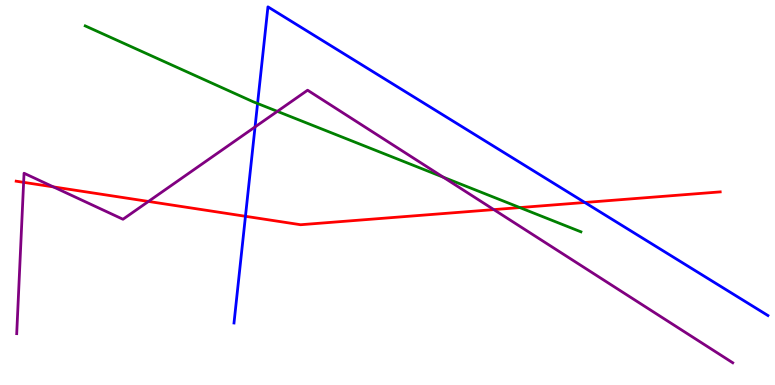[{'lines': ['blue', 'red'], 'intersections': [{'x': 3.17, 'y': 4.38}, {'x': 7.55, 'y': 4.74}]}, {'lines': ['green', 'red'], 'intersections': [{'x': 6.71, 'y': 4.61}]}, {'lines': ['purple', 'red'], 'intersections': [{'x': 0.305, 'y': 5.26}, {'x': 0.689, 'y': 5.15}, {'x': 1.92, 'y': 4.77}, {'x': 6.37, 'y': 4.56}]}, {'lines': ['blue', 'green'], 'intersections': [{'x': 3.32, 'y': 7.31}]}, {'lines': ['blue', 'purple'], 'intersections': [{'x': 3.29, 'y': 6.7}]}, {'lines': ['green', 'purple'], 'intersections': [{'x': 3.58, 'y': 7.11}, {'x': 5.72, 'y': 5.4}]}]